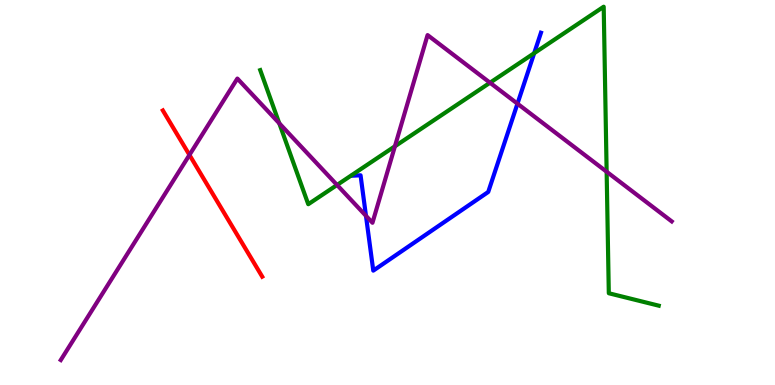[{'lines': ['blue', 'red'], 'intersections': []}, {'lines': ['green', 'red'], 'intersections': []}, {'lines': ['purple', 'red'], 'intersections': [{'x': 2.44, 'y': 5.98}]}, {'lines': ['blue', 'green'], 'intersections': [{'x': 6.89, 'y': 8.62}]}, {'lines': ['blue', 'purple'], 'intersections': [{'x': 4.72, 'y': 4.39}, {'x': 6.68, 'y': 7.31}]}, {'lines': ['green', 'purple'], 'intersections': [{'x': 3.6, 'y': 6.8}, {'x': 4.35, 'y': 5.2}, {'x': 5.1, 'y': 6.2}, {'x': 6.32, 'y': 7.85}, {'x': 7.83, 'y': 5.54}]}]